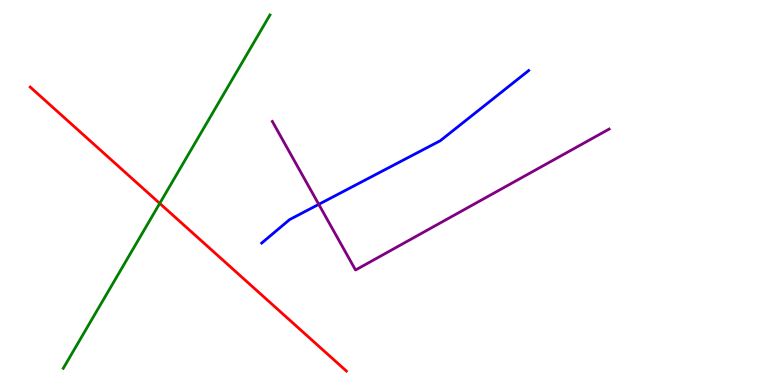[{'lines': ['blue', 'red'], 'intersections': []}, {'lines': ['green', 'red'], 'intersections': [{'x': 2.06, 'y': 4.72}]}, {'lines': ['purple', 'red'], 'intersections': []}, {'lines': ['blue', 'green'], 'intersections': []}, {'lines': ['blue', 'purple'], 'intersections': [{'x': 4.11, 'y': 4.69}]}, {'lines': ['green', 'purple'], 'intersections': []}]